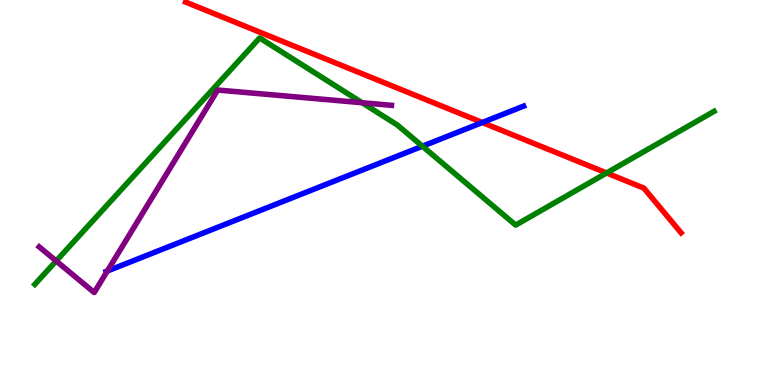[{'lines': ['blue', 'red'], 'intersections': [{'x': 6.22, 'y': 6.82}]}, {'lines': ['green', 'red'], 'intersections': [{'x': 7.83, 'y': 5.51}]}, {'lines': ['purple', 'red'], 'intersections': []}, {'lines': ['blue', 'green'], 'intersections': [{'x': 5.45, 'y': 6.2}]}, {'lines': ['blue', 'purple'], 'intersections': [{'x': 1.38, 'y': 2.96}]}, {'lines': ['green', 'purple'], 'intersections': [{'x': 0.725, 'y': 3.22}, {'x': 4.67, 'y': 7.33}]}]